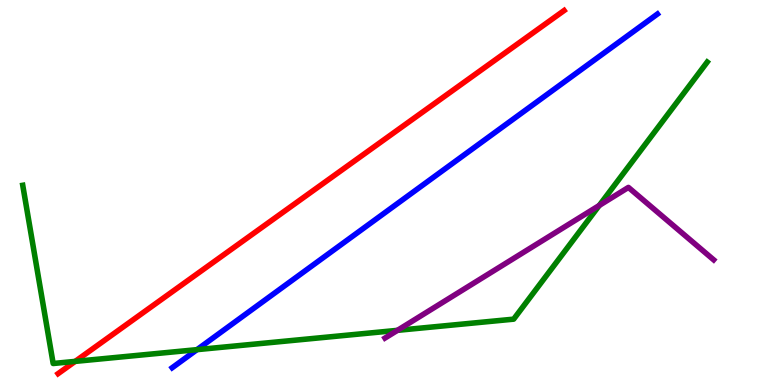[{'lines': ['blue', 'red'], 'intersections': []}, {'lines': ['green', 'red'], 'intersections': [{'x': 0.97, 'y': 0.613}]}, {'lines': ['purple', 'red'], 'intersections': []}, {'lines': ['blue', 'green'], 'intersections': [{'x': 2.54, 'y': 0.918}]}, {'lines': ['blue', 'purple'], 'intersections': []}, {'lines': ['green', 'purple'], 'intersections': [{'x': 5.13, 'y': 1.42}, {'x': 7.73, 'y': 4.66}]}]